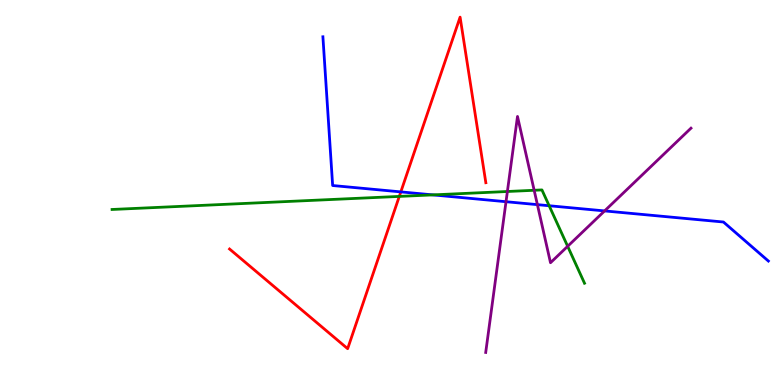[{'lines': ['blue', 'red'], 'intersections': [{'x': 5.17, 'y': 5.02}]}, {'lines': ['green', 'red'], 'intersections': [{'x': 5.15, 'y': 4.9}]}, {'lines': ['purple', 'red'], 'intersections': []}, {'lines': ['blue', 'green'], 'intersections': [{'x': 5.59, 'y': 4.94}, {'x': 7.09, 'y': 4.66}]}, {'lines': ['blue', 'purple'], 'intersections': [{'x': 6.53, 'y': 4.76}, {'x': 6.93, 'y': 4.68}, {'x': 7.8, 'y': 4.52}]}, {'lines': ['green', 'purple'], 'intersections': [{'x': 6.55, 'y': 5.03}, {'x': 6.89, 'y': 5.06}, {'x': 7.32, 'y': 3.6}]}]